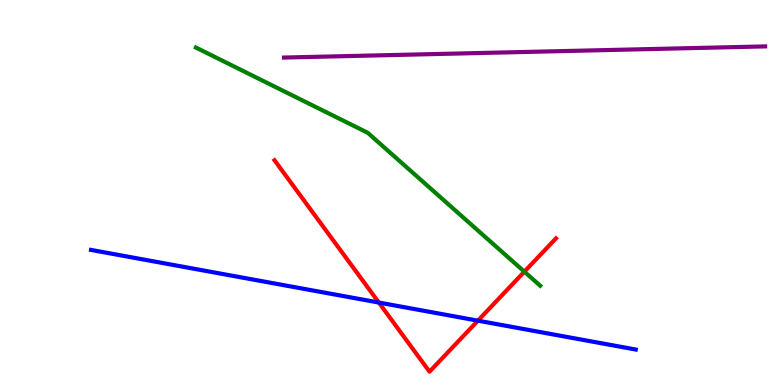[{'lines': ['blue', 'red'], 'intersections': [{'x': 4.89, 'y': 2.14}, {'x': 6.17, 'y': 1.67}]}, {'lines': ['green', 'red'], 'intersections': [{'x': 6.77, 'y': 2.94}]}, {'lines': ['purple', 'red'], 'intersections': []}, {'lines': ['blue', 'green'], 'intersections': []}, {'lines': ['blue', 'purple'], 'intersections': []}, {'lines': ['green', 'purple'], 'intersections': []}]